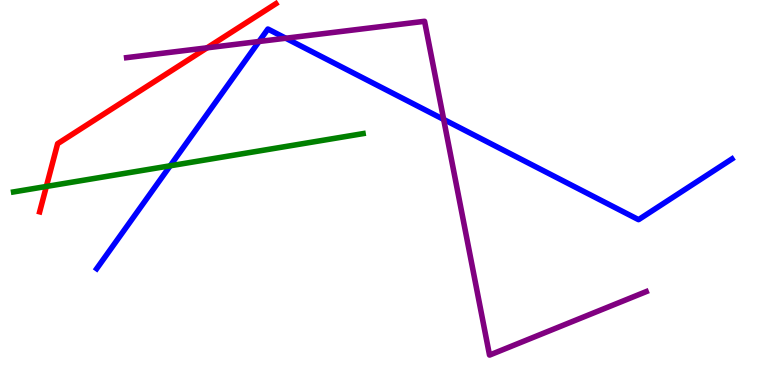[{'lines': ['blue', 'red'], 'intersections': []}, {'lines': ['green', 'red'], 'intersections': [{'x': 0.598, 'y': 5.16}]}, {'lines': ['purple', 'red'], 'intersections': [{'x': 2.67, 'y': 8.76}]}, {'lines': ['blue', 'green'], 'intersections': [{'x': 2.2, 'y': 5.69}]}, {'lines': ['blue', 'purple'], 'intersections': [{'x': 3.34, 'y': 8.92}, {'x': 3.69, 'y': 9.01}, {'x': 5.72, 'y': 6.9}]}, {'lines': ['green', 'purple'], 'intersections': []}]